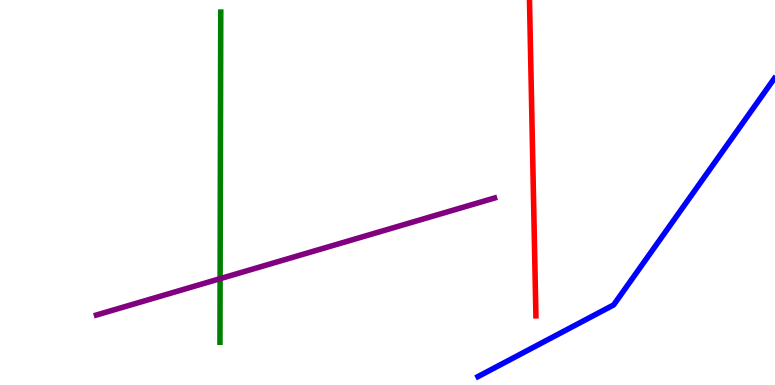[{'lines': ['blue', 'red'], 'intersections': []}, {'lines': ['green', 'red'], 'intersections': []}, {'lines': ['purple', 'red'], 'intersections': []}, {'lines': ['blue', 'green'], 'intersections': []}, {'lines': ['blue', 'purple'], 'intersections': []}, {'lines': ['green', 'purple'], 'intersections': [{'x': 2.84, 'y': 2.76}]}]